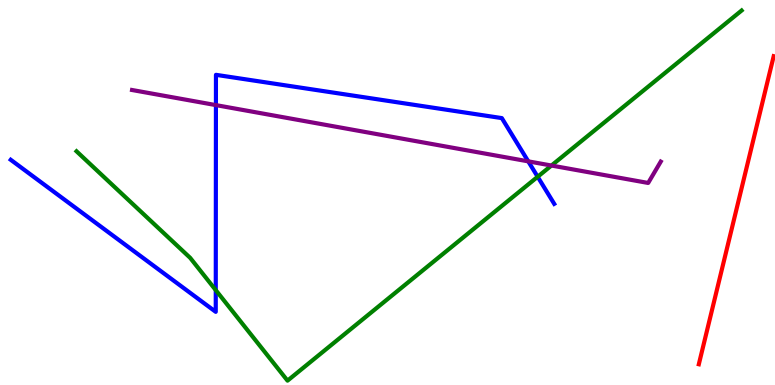[{'lines': ['blue', 'red'], 'intersections': []}, {'lines': ['green', 'red'], 'intersections': []}, {'lines': ['purple', 'red'], 'intersections': []}, {'lines': ['blue', 'green'], 'intersections': [{'x': 2.78, 'y': 2.46}, {'x': 6.94, 'y': 5.41}]}, {'lines': ['blue', 'purple'], 'intersections': [{'x': 2.79, 'y': 7.27}, {'x': 6.82, 'y': 5.81}]}, {'lines': ['green', 'purple'], 'intersections': [{'x': 7.12, 'y': 5.7}]}]